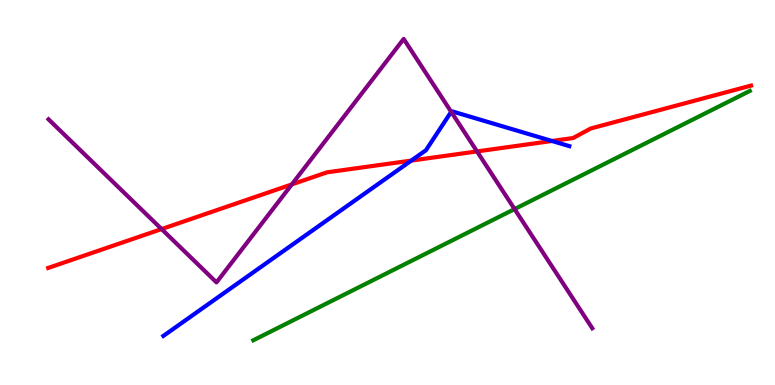[{'lines': ['blue', 'red'], 'intersections': [{'x': 5.31, 'y': 5.83}, {'x': 7.12, 'y': 6.34}]}, {'lines': ['green', 'red'], 'intersections': []}, {'lines': ['purple', 'red'], 'intersections': [{'x': 2.08, 'y': 4.05}, {'x': 3.77, 'y': 5.21}, {'x': 6.15, 'y': 6.07}]}, {'lines': ['blue', 'green'], 'intersections': []}, {'lines': ['blue', 'purple'], 'intersections': [{'x': 5.82, 'y': 7.1}]}, {'lines': ['green', 'purple'], 'intersections': [{'x': 6.64, 'y': 4.57}]}]